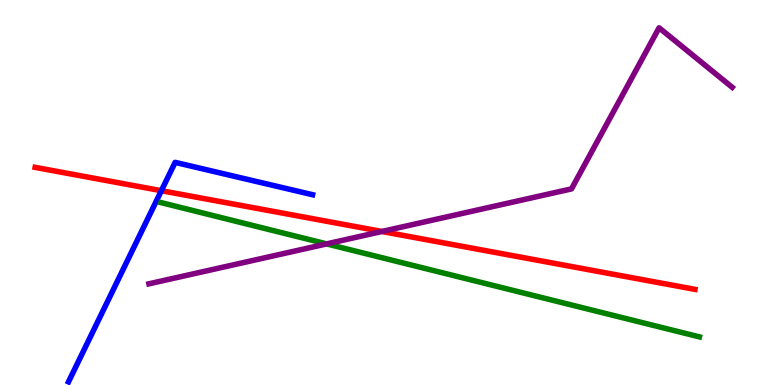[{'lines': ['blue', 'red'], 'intersections': [{'x': 2.08, 'y': 5.05}]}, {'lines': ['green', 'red'], 'intersections': []}, {'lines': ['purple', 'red'], 'intersections': [{'x': 4.93, 'y': 3.99}]}, {'lines': ['blue', 'green'], 'intersections': []}, {'lines': ['blue', 'purple'], 'intersections': []}, {'lines': ['green', 'purple'], 'intersections': [{'x': 4.21, 'y': 3.66}]}]